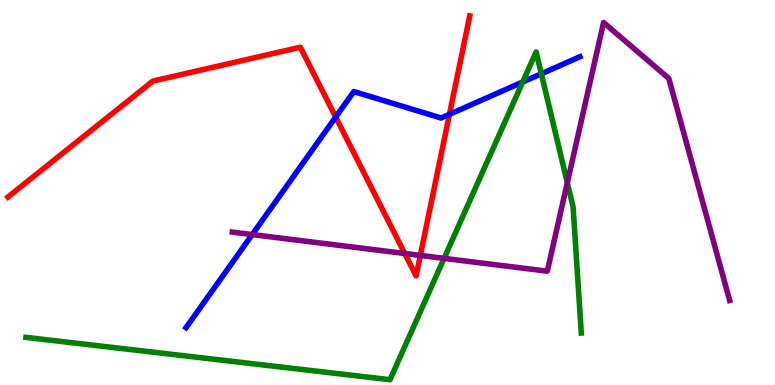[{'lines': ['blue', 'red'], 'intersections': [{'x': 4.33, 'y': 6.96}, {'x': 5.8, 'y': 7.03}]}, {'lines': ['green', 'red'], 'intersections': []}, {'lines': ['purple', 'red'], 'intersections': [{'x': 5.22, 'y': 3.42}, {'x': 5.42, 'y': 3.37}]}, {'lines': ['blue', 'green'], 'intersections': [{'x': 6.74, 'y': 7.87}, {'x': 6.98, 'y': 8.08}]}, {'lines': ['blue', 'purple'], 'intersections': [{'x': 3.25, 'y': 3.91}]}, {'lines': ['green', 'purple'], 'intersections': [{'x': 5.73, 'y': 3.29}, {'x': 7.32, 'y': 5.25}]}]